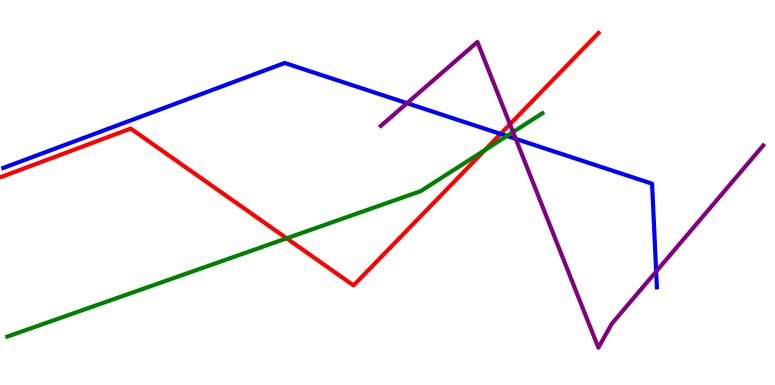[{'lines': ['blue', 'red'], 'intersections': [{'x': 6.46, 'y': 6.52}]}, {'lines': ['green', 'red'], 'intersections': [{'x': 3.7, 'y': 3.81}, {'x': 6.26, 'y': 6.1}]}, {'lines': ['purple', 'red'], 'intersections': [{'x': 6.58, 'y': 6.77}]}, {'lines': ['blue', 'green'], 'intersections': [{'x': 6.54, 'y': 6.47}]}, {'lines': ['blue', 'purple'], 'intersections': [{'x': 5.25, 'y': 7.32}, {'x': 6.65, 'y': 6.39}, {'x': 8.47, 'y': 2.95}]}, {'lines': ['green', 'purple'], 'intersections': [{'x': 6.62, 'y': 6.57}]}]